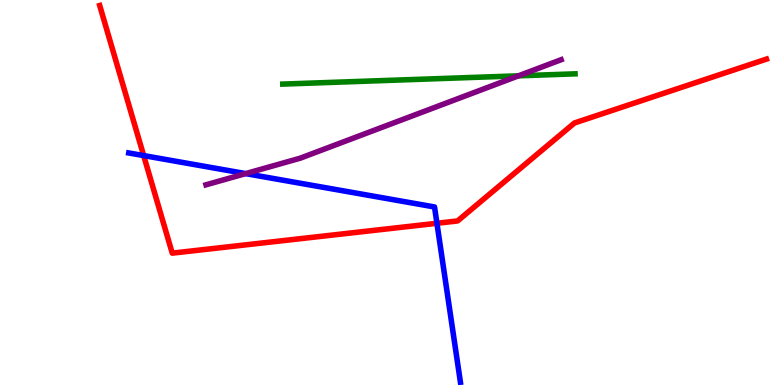[{'lines': ['blue', 'red'], 'intersections': [{'x': 1.85, 'y': 5.96}, {'x': 5.64, 'y': 4.2}]}, {'lines': ['green', 'red'], 'intersections': []}, {'lines': ['purple', 'red'], 'intersections': []}, {'lines': ['blue', 'green'], 'intersections': []}, {'lines': ['blue', 'purple'], 'intersections': [{'x': 3.17, 'y': 5.49}]}, {'lines': ['green', 'purple'], 'intersections': [{'x': 6.69, 'y': 8.03}]}]